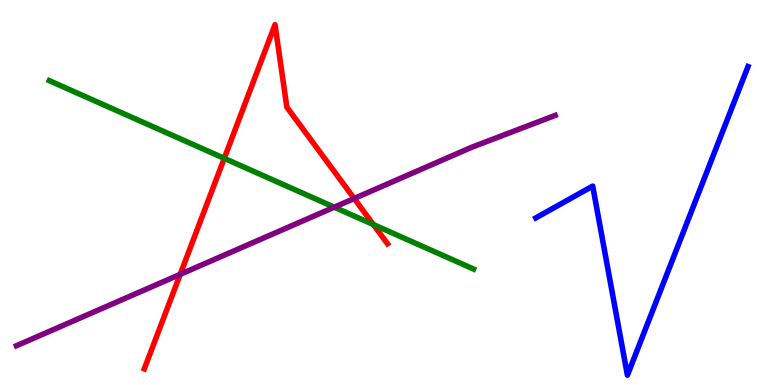[{'lines': ['blue', 'red'], 'intersections': []}, {'lines': ['green', 'red'], 'intersections': [{'x': 2.89, 'y': 5.89}, {'x': 4.82, 'y': 4.17}]}, {'lines': ['purple', 'red'], 'intersections': [{'x': 2.33, 'y': 2.87}, {'x': 4.57, 'y': 4.84}]}, {'lines': ['blue', 'green'], 'intersections': []}, {'lines': ['blue', 'purple'], 'intersections': []}, {'lines': ['green', 'purple'], 'intersections': [{'x': 4.31, 'y': 4.62}]}]